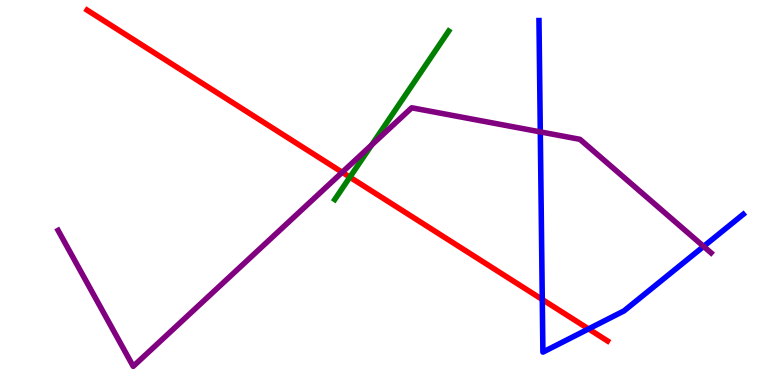[{'lines': ['blue', 'red'], 'intersections': [{'x': 7.0, 'y': 2.22}, {'x': 7.59, 'y': 1.46}]}, {'lines': ['green', 'red'], 'intersections': [{'x': 4.51, 'y': 5.4}]}, {'lines': ['purple', 'red'], 'intersections': [{'x': 4.42, 'y': 5.52}]}, {'lines': ['blue', 'green'], 'intersections': []}, {'lines': ['blue', 'purple'], 'intersections': [{'x': 6.97, 'y': 6.57}, {'x': 9.08, 'y': 3.6}]}, {'lines': ['green', 'purple'], 'intersections': [{'x': 4.8, 'y': 6.23}]}]